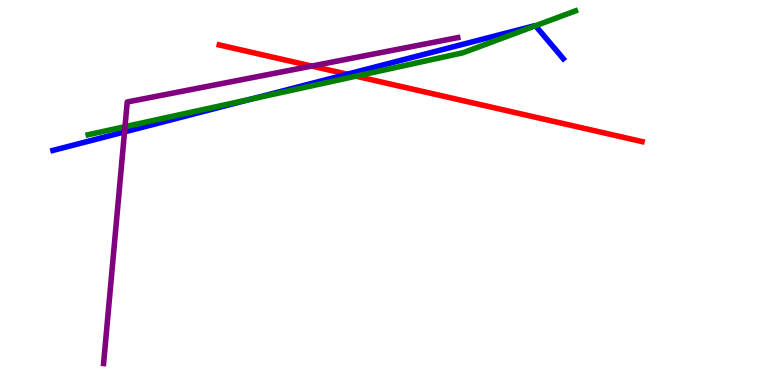[{'lines': ['blue', 'red'], 'intersections': [{'x': 4.48, 'y': 8.07}]}, {'lines': ['green', 'red'], 'intersections': [{'x': 4.59, 'y': 8.02}]}, {'lines': ['purple', 'red'], 'intersections': [{'x': 4.02, 'y': 8.28}]}, {'lines': ['blue', 'green'], 'intersections': [{'x': 3.25, 'y': 7.43}, {'x': 6.91, 'y': 9.33}]}, {'lines': ['blue', 'purple'], 'intersections': [{'x': 1.61, 'y': 6.57}]}, {'lines': ['green', 'purple'], 'intersections': [{'x': 1.61, 'y': 6.71}]}]